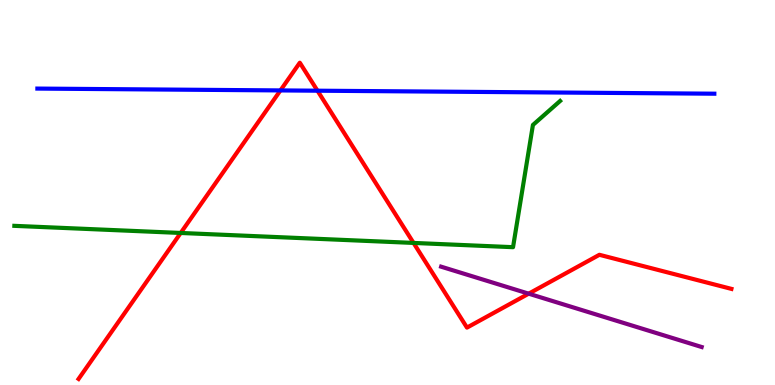[{'lines': ['blue', 'red'], 'intersections': [{'x': 3.62, 'y': 7.65}, {'x': 4.1, 'y': 7.64}]}, {'lines': ['green', 'red'], 'intersections': [{'x': 2.33, 'y': 3.95}, {'x': 5.34, 'y': 3.69}]}, {'lines': ['purple', 'red'], 'intersections': [{'x': 6.82, 'y': 2.37}]}, {'lines': ['blue', 'green'], 'intersections': []}, {'lines': ['blue', 'purple'], 'intersections': []}, {'lines': ['green', 'purple'], 'intersections': []}]